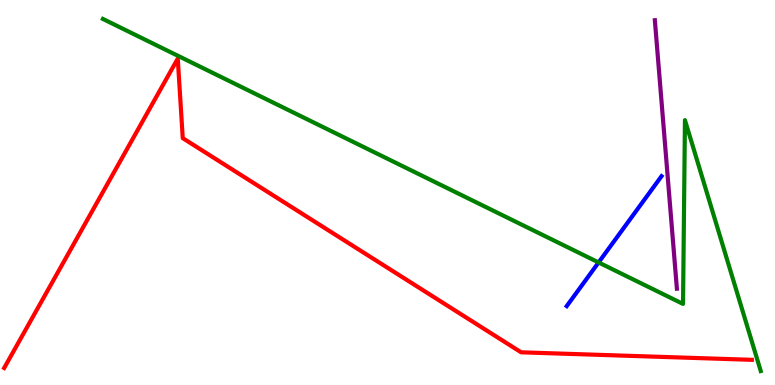[{'lines': ['blue', 'red'], 'intersections': []}, {'lines': ['green', 'red'], 'intersections': []}, {'lines': ['purple', 'red'], 'intersections': []}, {'lines': ['blue', 'green'], 'intersections': [{'x': 7.72, 'y': 3.18}]}, {'lines': ['blue', 'purple'], 'intersections': []}, {'lines': ['green', 'purple'], 'intersections': []}]